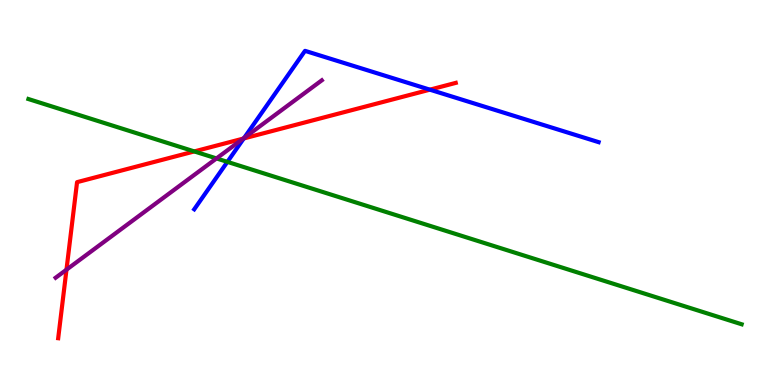[{'lines': ['blue', 'red'], 'intersections': [{'x': 3.15, 'y': 6.4}, {'x': 5.55, 'y': 7.67}]}, {'lines': ['green', 'red'], 'intersections': [{'x': 2.51, 'y': 6.07}]}, {'lines': ['purple', 'red'], 'intersections': [{'x': 0.858, 'y': 2.99}, {'x': 3.14, 'y': 6.4}]}, {'lines': ['blue', 'green'], 'intersections': [{'x': 2.93, 'y': 5.8}]}, {'lines': ['blue', 'purple'], 'intersections': [{'x': 3.15, 'y': 6.42}]}, {'lines': ['green', 'purple'], 'intersections': [{'x': 2.79, 'y': 5.89}]}]